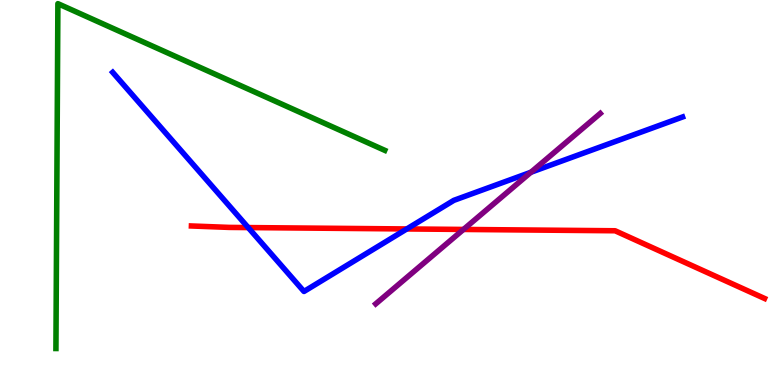[{'lines': ['blue', 'red'], 'intersections': [{'x': 3.2, 'y': 4.09}, {'x': 5.25, 'y': 4.05}]}, {'lines': ['green', 'red'], 'intersections': []}, {'lines': ['purple', 'red'], 'intersections': [{'x': 5.98, 'y': 4.04}]}, {'lines': ['blue', 'green'], 'intersections': []}, {'lines': ['blue', 'purple'], 'intersections': [{'x': 6.85, 'y': 5.53}]}, {'lines': ['green', 'purple'], 'intersections': []}]